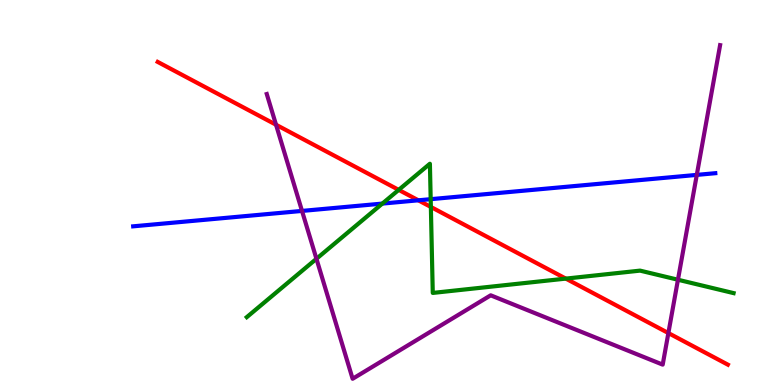[{'lines': ['blue', 'red'], 'intersections': [{'x': 5.4, 'y': 4.8}]}, {'lines': ['green', 'red'], 'intersections': [{'x': 5.14, 'y': 5.07}, {'x': 5.56, 'y': 4.62}, {'x': 7.3, 'y': 2.76}]}, {'lines': ['purple', 'red'], 'intersections': [{'x': 3.56, 'y': 6.76}, {'x': 8.62, 'y': 1.35}]}, {'lines': ['blue', 'green'], 'intersections': [{'x': 4.93, 'y': 4.71}, {'x': 5.56, 'y': 4.83}]}, {'lines': ['blue', 'purple'], 'intersections': [{'x': 3.9, 'y': 4.52}, {'x': 8.99, 'y': 5.46}]}, {'lines': ['green', 'purple'], 'intersections': [{'x': 4.08, 'y': 3.28}, {'x': 8.75, 'y': 2.73}]}]